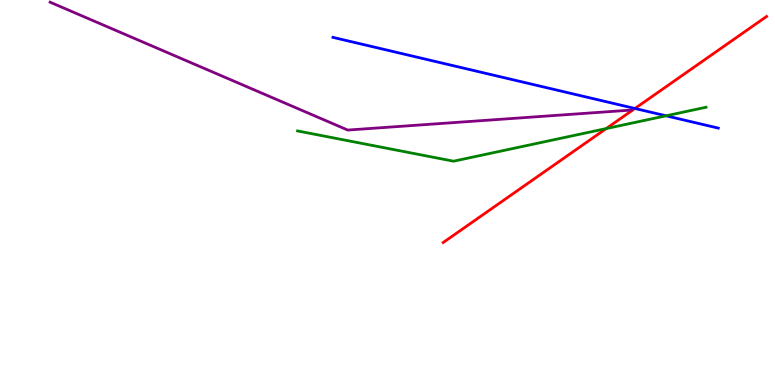[{'lines': ['blue', 'red'], 'intersections': [{'x': 8.19, 'y': 7.18}]}, {'lines': ['green', 'red'], 'intersections': [{'x': 7.82, 'y': 6.66}]}, {'lines': ['purple', 'red'], 'intersections': []}, {'lines': ['blue', 'green'], 'intersections': [{'x': 8.59, 'y': 6.99}]}, {'lines': ['blue', 'purple'], 'intersections': []}, {'lines': ['green', 'purple'], 'intersections': []}]